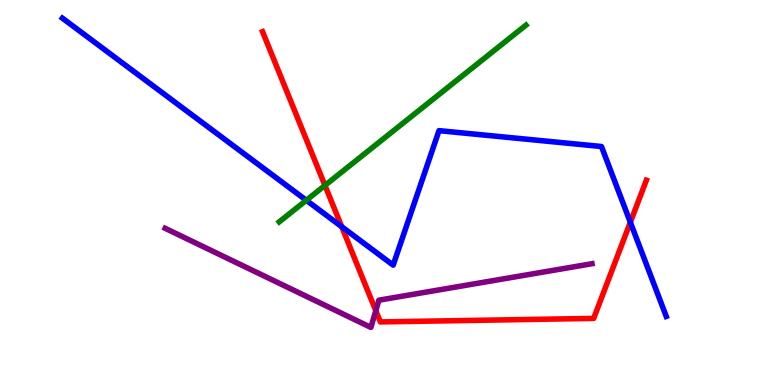[{'lines': ['blue', 'red'], 'intersections': [{'x': 4.41, 'y': 4.11}, {'x': 8.13, 'y': 4.23}]}, {'lines': ['green', 'red'], 'intersections': [{'x': 4.19, 'y': 5.18}]}, {'lines': ['purple', 'red'], 'intersections': [{'x': 4.85, 'y': 1.93}]}, {'lines': ['blue', 'green'], 'intersections': [{'x': 3.95, 'y': 4.8}]}, {'lines': ['blue', 'purple'], 'intersections': []}, {'lines': ['green', 'purple'], 'intersections': []}]